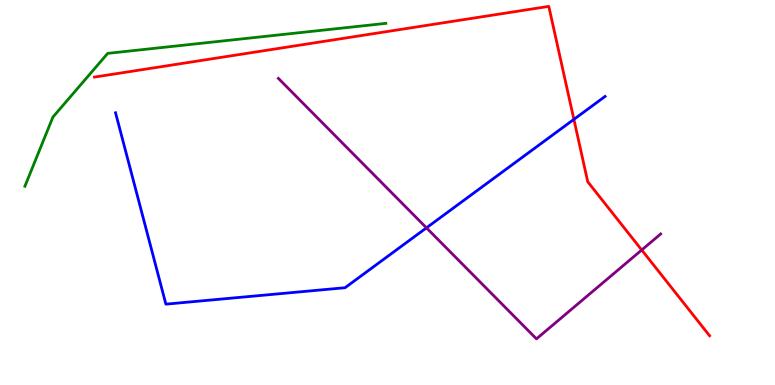[{'lines': ['blue', 'red'], 'intersections': [{'x': 7.41, 'y': 6.9}]}, {'lines': ['green', 'red'], 'intersections': []}, {'lines': ['purple', 'red'], 'intersections': [{'x': 8.28, 'y': 3.51}]}, {'lines': ['blue', 'green'], 'intersections': []}, {'lines': ['blue', 'purple'], 'intersections': [{'x': 5.5, 'y': 4.08}]}, {'lines': ['green', 'purple'], 'intersections': []}]